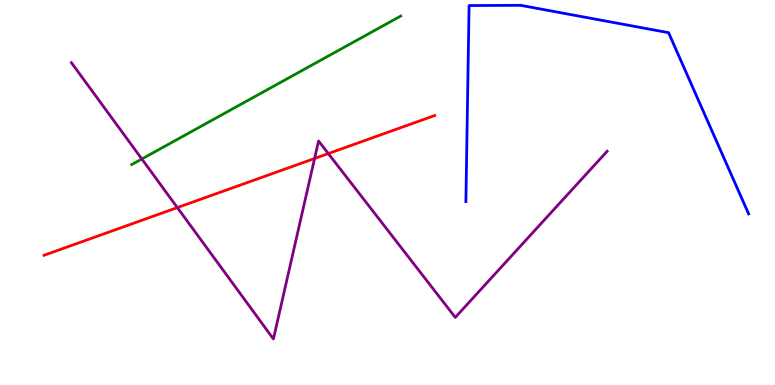[{'lines': ['blue', 'red'], 'intersections': []}, {'lines': ['green', 'red'], 'intersections': []}, {'lines': ['purple', 'red'], 'intersections': [{'x': 2.29, 'y': 4.61}, {'x': 4.06, 'y': 5.88}, {'x': 4.24, 'y': 6.01}]}, {'lines': ['blue', 'green'], 'intersections': []}, {'lines': ['blue', 'purple'], 'intersections': []}, {'lines': ['green', 'purple'], 'intersections': [{'x': 1.83, 'y': 5.87}]}]